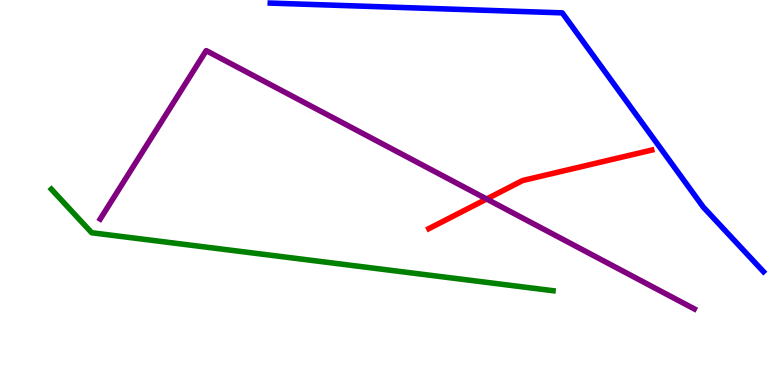[{'lines': ['blue', 'red'], 'intersections': []}, {'lines': ['green', 'red'], 'intersections': []}, {'lines': ['purple', 'red'], 'intersections': [{'x': 6.28, 'y': 4.83}]}, {'lines': ['blue', 'green'], 'intersections': []}, {'lines': ['blue', 'purple'], 'intersections': []}, {'lines': ['green', 'purple'], 'intersections': []}]